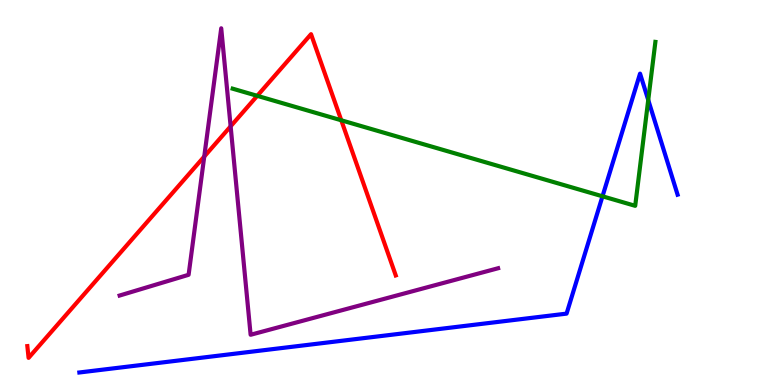[{'lines': ['blue', 'red'], 'intersections': []}, {'lines': ['green', 'red'], 'intersections': [{'x': 3.32, 'y': 7.51}, {'x': 4.4, 'y': 6.88}]}, {'lines': ['purple', 'red'], 'intersections': [{'x': 2.64, 'y': 5.93}, {'x': 2.98, 'y': 6.72}]}, {'lines': ['blue', 'green'], 'intersections': [{'x': 7.77, 'y': 4.9}, {'x': 8.36, 'y': 7.4}]}, {'lines': ['blue', 'purple'], 'intersections': []}, {'lines': ['green', 'purple'], 'intersections': []}]